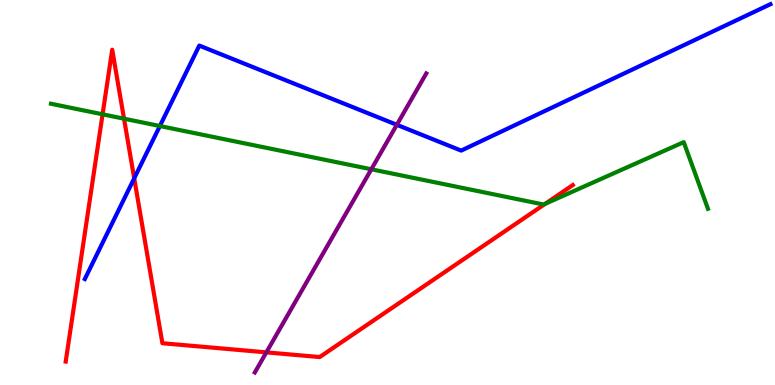[{'lines': ['blue', 'red'], 'intersections': [{'x': 1.73, 'y': 5.37}]}, {'lines': ['green', 'red'], 'intersections': [{'x': 1.32, 'y': 7.03}, {'x': 1.6, 'y': 6.92}, {'x': 7.04, 'y': 4.71}]}, {'lines': ['purple', 'red'], 'intersections': [{'x': 3.44, 'y': 0.848}]}, {'lines': ['blue', 'green'], 'intersections': [{'x': 2.06, 'y': 6.73}]}, {'lines': ['blue', 'purple'], 'intersections': [{'x': 5.12, 'y': 6.76}]}, {'lines': ['green', 'purple'], 'intersections': [{'x': 4.79, 'y': 5.6}]}]